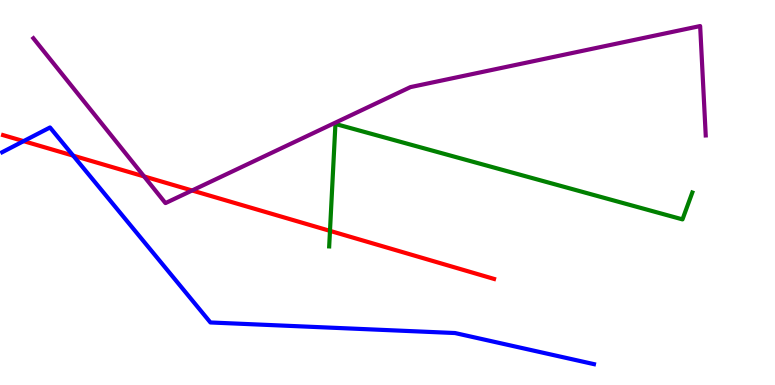[{'lines': ['blue', 'red'], 'intersections': [{'x': 0.305, 'y': 6.33}, {'x': 0.944, 'y': 5.96}]}, {'lines': ['green', 'red'], 'intersections': [{'x': 4.26, 'y': 4.0}]}, {'lines': ['purple', 'red'], 'intersections': [{'x': 1.86, 'y': 5.42}, {'x': 2.48, 'y': 5.05}]}, {'lines': ['blue', 'green'], 'intersections': []}, {'lines': ['blue', 'purple'], 'intersections': []}, {'lines': ['green', 'purple'], 'intersections': []}]